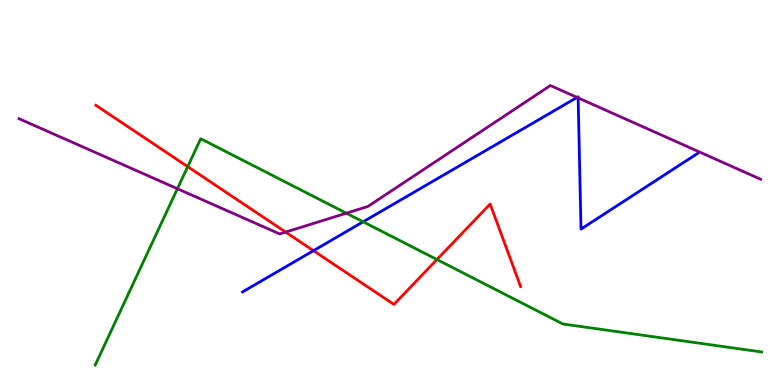[{'lines': ['blue', 'red'], 'intersections': [{'x': 4.04, 'y': 3.49}]}, {'lines': ['green', 'red'], 'intersections': [{'x': 2.42, 'y': 5.67}, {'x': 5.64, 'y': 3.26}]}, {'lines': ['purple', 'red'], 'intersections': [{'x': 3.69, 'y': 3.97}]}, {'lines': ['blue', 'green'], 'intersections': [{'x': 4.69, 'y': 4.24}]}, {'lines': ['blue', 'purple'], 'intersections': [{'x': 7.45, 'y': 7.47}, {'x': 7.46, 'y': 7.46}]}, {'lines': ['green', 'purple'], 'intersections': [{'x': 2.29, 'y': 5.1}, {'x': 4.47, 'y': 4.46}]}]